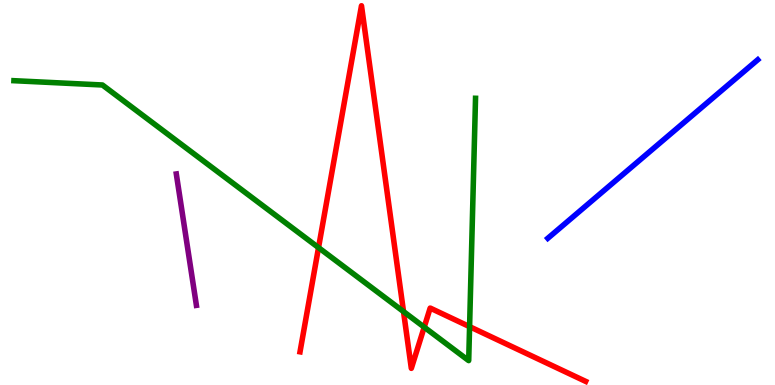[{'lines': ['blue', 'red'], 'intersections': []}, {'lines': ['green', 'red'], 'intersections': [{'x': 4.11, 'y': 3.57}, {'x': 5.21, 'y': 1.91}, {'x': 5.47, 'y': 1.5}, {'x': 6.06, 'y': 1.52}]}, {'lines': ['purple', 'red'], 'intersections': []}, {'lines': ['blue', 'green'], 'intersections': []}, {'lines': ['blue', 'purple'], 'intersections': []}, {'lines': ['green', 'purple'], 'intersections': []}]